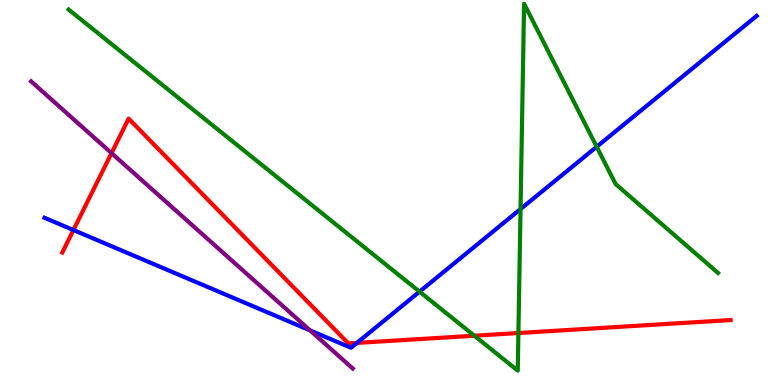[{'lines': ['blue', 'red'], 'intersections': [{'x': 0.947, 'y': 4.02}, {'x': 4.61, 'y': 1.09}]}, {'lines': ['green', 'red'], 'intersections': [{'x': 6.12, 'y': 1.28}, {'x': 6.69, 'y': 1.35}]}, {'lines': ['purple', 'red'], 'intersections': [{'x': 1.44, 'y': 6.02}]}, {'lines': ['blue', 'green'], 'intersections': [{'x': 5.41, 'y': 2.42}, {'x': 6.72, 'y': 4.57}, {'x': 7.7, 'y': 6.19}]}, {'lines': ['blue', 'purple'], 'intersections': [{'x': 4.0, 'y': 1.42}]}, {'lines': ['green', 'purple'], 'intersections': []}]